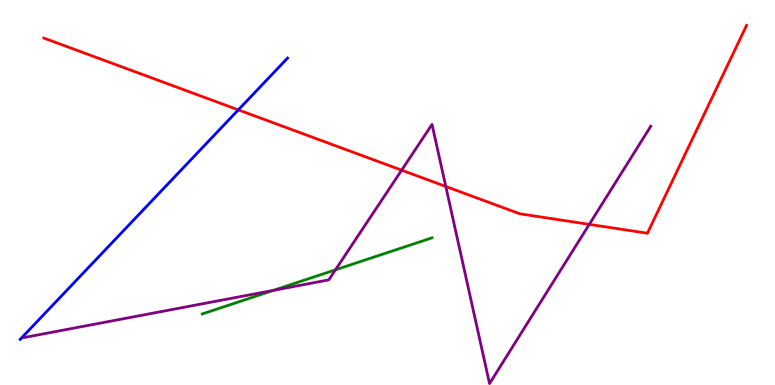[{'lines': ['blue', 'red'], 'intersections': [{'x': 3.07, 'y': 7.15}]}, {'lines': ['green', 'red'], 'intersections': []}, {'lines': ['purple', 'red'], 'intersections': [{'x': 5.18, 'y': 5.58}, {'x': 5.75, 'y': 5.16}, {'x': 7.6, 'y': 4.17}]}, {'lines': ['blue', 'green'], 'intersections': []}, {'lines': ['blue', 'purple'], 'intersections': []}, {'lines': ['green', 'purple'], 'intersections': [{'x': 3.53, 'y': 2.46}, {'x': 4.33, 'y': 2.99}]}]